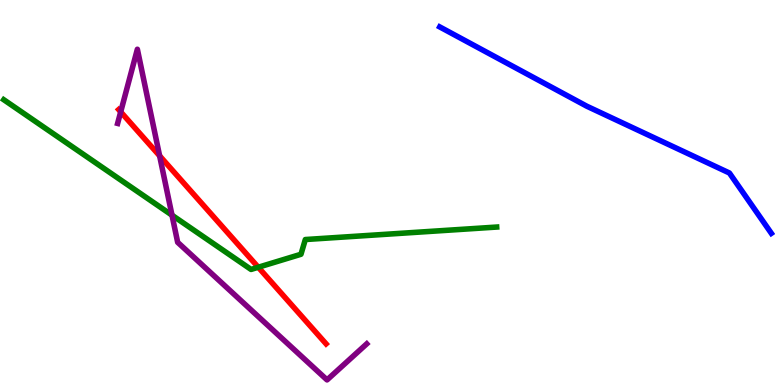[{'lines': ['blue', 'red'], 'intersections': []}, {'lines': ['green', 'red'], 'intersections': [{'x': 3.33, 'y': 3.06}]}, {'lines': ['purple', 'red'], 'intersections': [{'x': 1.56, 'y': 7.09}, {'x': 2.06, 'y': 5.95}]}, {'lines': ['blue', 'green'], 'intersections': []}, {'lines': ['blue', 'purple'], 'intersections': []}, {'lines': ['green', 'purple'], 'intersections': [{'x': 2.22, 'y': 4.41}]}]